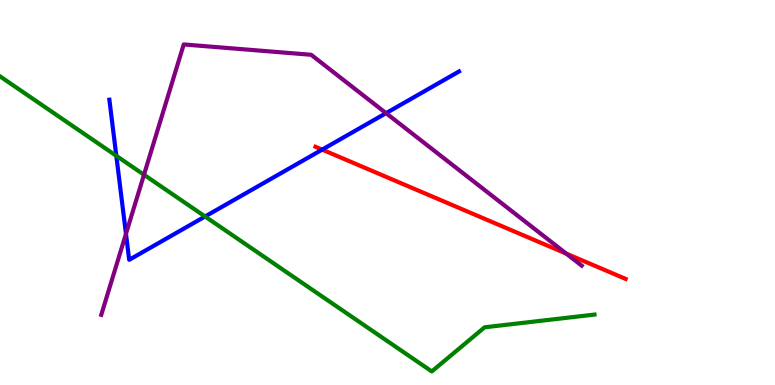[{'lines': ['blue', 'red'], 'intersections': [{'x': 4.16, 'y': 6.11}]}, {'lines': ['green', 'red'], 'intersections': []}, {'lines': ['purple', 'red'], 'intersections': [{'x': 7.31, 'y': 3.41}]}, {'lines': ['blue', 'green'], 'intersections': [{'x': 1.5, 'y': 5.95}, {'x': 2.65, 'y': 4.38}]}, {'lines': ['blue', 'purple'], 'intersections': [{'x': 1.63, 'y': 3.93}, {'x': 4.98, 'y': 7.06}]}, {'lines': ['green', 'purple'], 'intersections': [{'x': 1.86, 'y': 5.46}]}]